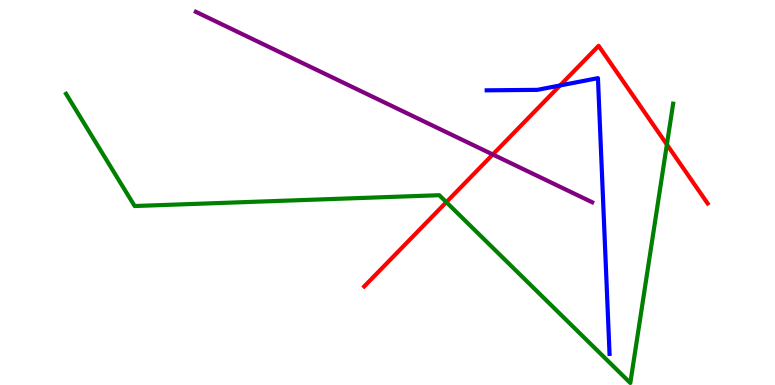[{'lines': ['blue', 'red'], 'intersections': [{'x': 7.23, 'y': 7.78}]}, {'lines': ['green', 'red'], 'intersections': [{'x': 5.76, 'y': 4.75}, {'x': 8.6, 'y': 6.25}]}, {'lines': ['purple', 'red'], 'intersections': [{'x': 6.36, 'y': 5.99}]}, {'lines': ['blue', 'green'], 'intersections': []}, {'lines': ['blue', 'purple'], 'intersections': []}, {'lines': ['green', 'purple'], 'intersections': []}]